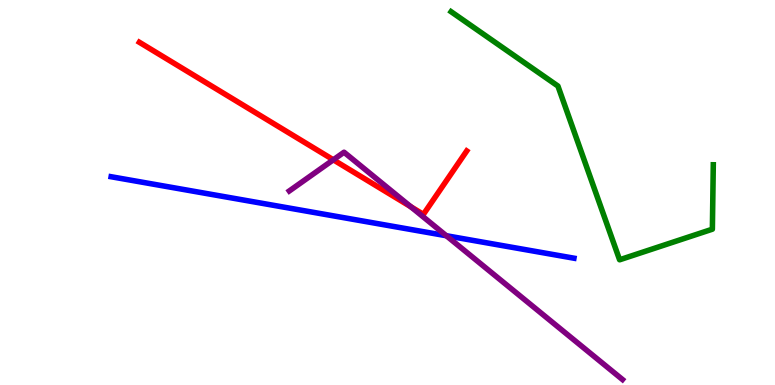[{'lines': ['blue', 'red'], 'intersections': []}, {'lines': ['green', 'red'], 'intersections': []}, {'lines': ['purple', 'red'], 'intersections': [{'x': 4.3, 'y': 5.85}, {'x': 5.3, 'y': 4.63}]}, {'lines': ['blue', 'green'], 'intersections': []}, {'lines': ['blue', 'purple'], 'intersections': [{'x': 5.76, 'y': 3.88}]}, {'lines': ['green', 'purple'], 'intersections': []}]